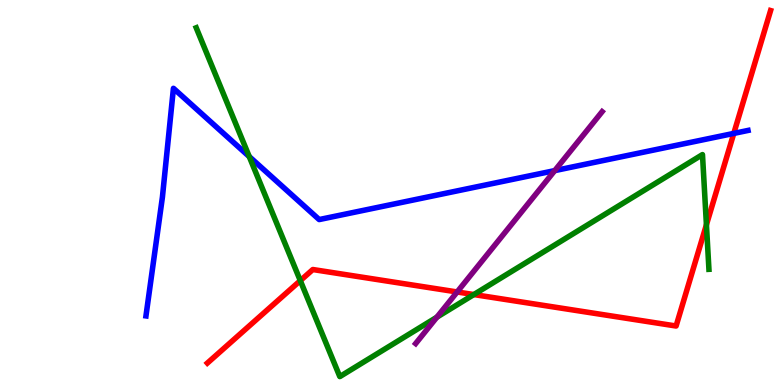[{'lines': ['blue', 'red'], 'intersections': [{'x': 9.47, 'y': 6.53}]}, {'lines': ['green', 'red'], 'intersections': [{'x': 3.87, 'y': 2.71}, {'x': 6.11, 'y': 2.35}, {'x': 9.12, 'y': 4.16}]}, {'lines': ['purple', 'red'], 'intersections': [{'x': 5.9, 'y': 2.42}]}, {'lines': ['blue', 'green'], 'intersections': [{'x': 3.22, 'y': 5.93}]}, {'lines': ['blue', 'purple'], 'intersections': [{'x': 7.16, 'y': 5.57}]}, {'lines': ['green', 'purple'], 'intersections': [{'x': 5.64, 'y': 1.76}]}]